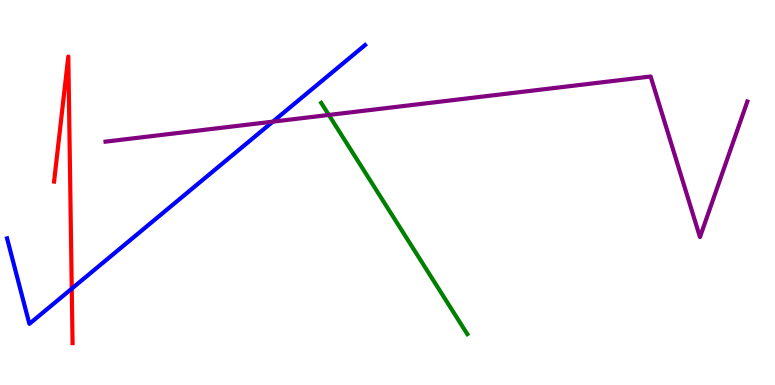[{'lines': ['blue', 'red'], 'intersections': [{'x': 0.926, 'y': 2.5}]}, {'lines': ['green', 'red'], 'intersections': []}, {'lines': ['purple', 'red'], 'intersections': []}, {'lines': ['blue', 'green'], 'intersections': []}, {'lines': ['blue', 'purple'], 'intersections': [{'x': 3.52, 'y': 6.84}]}, {'lines': ['green', 'purple'], 'intersections': [{'x': 4.24, 'y': 7.01}]}]